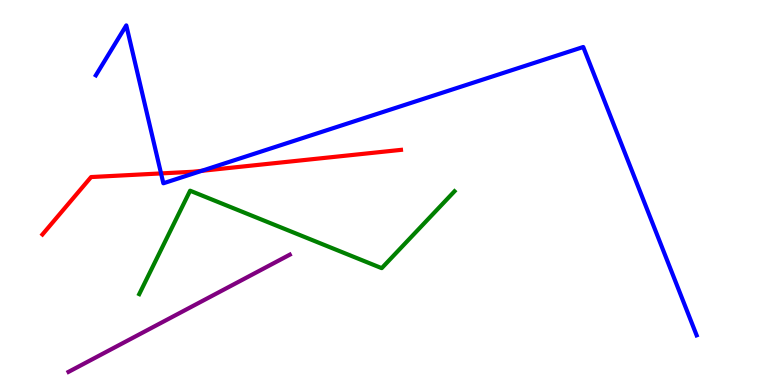[{'lines': ['blue', 'red'], 'intersections': [{'x': 2.08, 'y': 5.5}, {'x': 2.6, 'y': 5.56}]}, {'lines': ['green', 'red'], 'intersections': []}, {'lines': ['purple', 'red'], 'intersections': []}, {'lines': ['blue', 'green'], 'intersections': []}, {'lines': ['blue', 'purple'], 'intersections': []}, {'lines': ['green', 'purple'], 'intersections': []}]